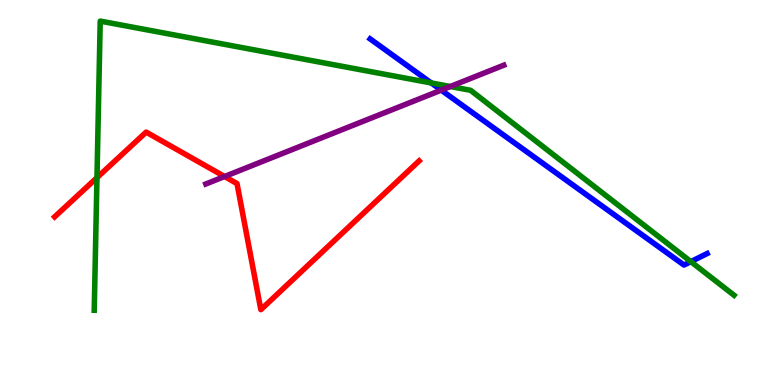[{'lines': ['blue', 'red'], 'intersections': []}, {'lines': ['green', 'red'], 'intersections': [{'x': 1.25, 'y': 5.39}]}, {'lines': ['purple', 'red'], 'intersections': [{'x': 2.9, 'y': 5.42}]}, {'lines': ['blue', 'green'], 'intersections': [{'x': 5.56, 'y': 7.85}, {'x': 8.91, 'y': 3.2}]}, {'lines': ['blue', 'purple'], 'intersections': [{'x': 5.69, 'y': 7.66}]}, {'lines': ['green', 'purple'], 'intersections': [{'x': 5.81, 'y': 7.75}]}]